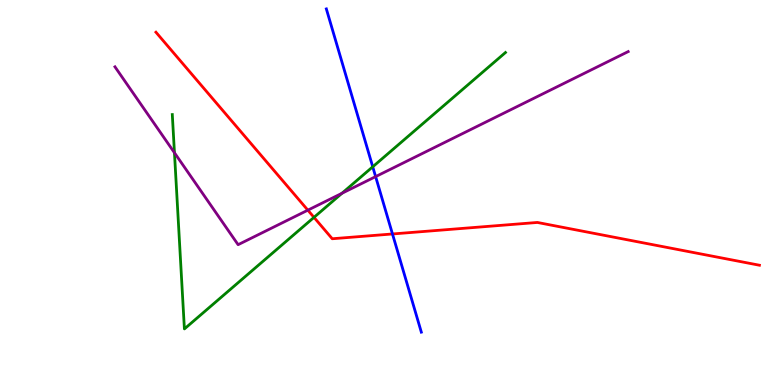[{'lines': ['blue', 'red'], 'intersections': [{'x': 5.06, 'y': 3.92}]}, {'lines': ['green', 'red'], 'intersections': [{'x': 4.05, 'y': 4.35}]}, {'lines': ['purple', 'red'], 'intersections': [{'x': 3.97, 'y': 4.54}]}, {'lines': ['blue', 'green'], 'intersections': [{'x': 4.81, 'y': 5.67}]}, {'lines': ['blue', 'purple'], 'intersections': [{'x': 4.85, 'y': 5.41}]}, {'lines': ['green', 'purple'], 'intersections': [{'x': 2.25, 'y': 6.03}, {'x': 4.41, 'y': 4.98}]}]